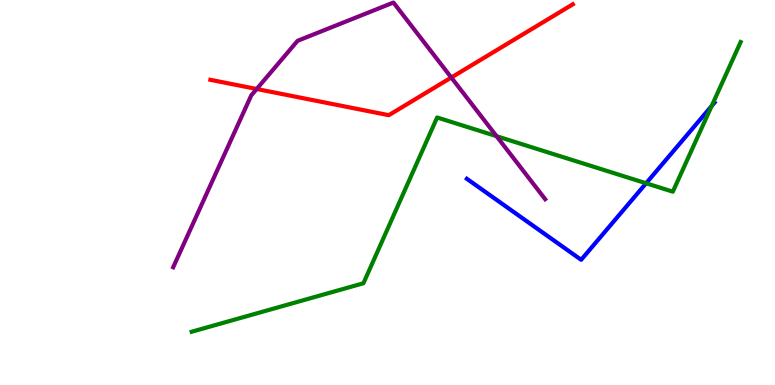[{'lines': ['blue', 'red'], 'intersections': []}, {'lines': ['green', 'red'], 'intersections': []}, {'lines': ['purple', 'red'], 'intersections': [{'x': 3.31, 'y': 7.69}, {'x': 5.82, 'y': 7.99}]}, {'lines': ['blue', 'green'], 'intersections': [{'x': 8.34, 'y': 5.24}, {'x': 9.18, 'y': 7.25}]}, {'lines': ['blue', 'purple'], 'intersections': []}, {'lines': ['green', 'purple'], 'intersections': [{'x': 6.41, 'y': 6.46}]}]